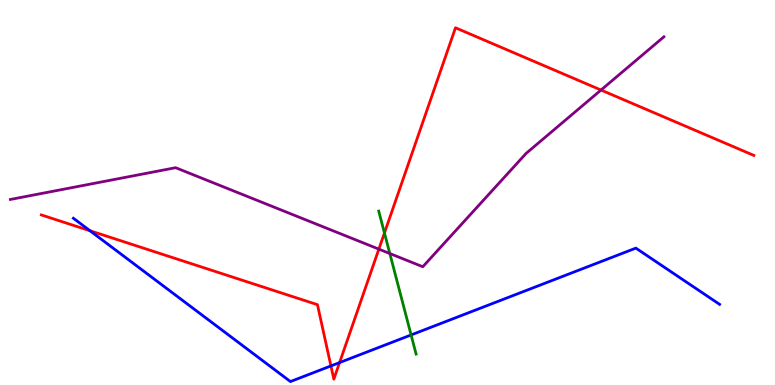[{'lines': ['blue', 'red'], 'intersections': [{'x': 1.16, 'y': 4.01}, {'x': 4.27, 'y': 0.496}, {'x': 4.38, 'y': 0.582}]}, {'lines': ['green', 'red'], 'intersections': [{'x': 4.96, 'y': 3.95}]}, {'lines': ['purple', 'red'], 'intersections': [{'x': 4.89, 'y': 3.53}, {'x': 7.75, 'y': 7.66}]}, {'lines': ['blue', 'green'], 'intersections': [{'x': 5.3, 'y': 1.3}]}, {'lines': ['blue', 'purple'], 'intersections': []}, {'lines': ['green', 'purple'], 'intersections': [{'x': 5.03, 'y': 3.41}]}]